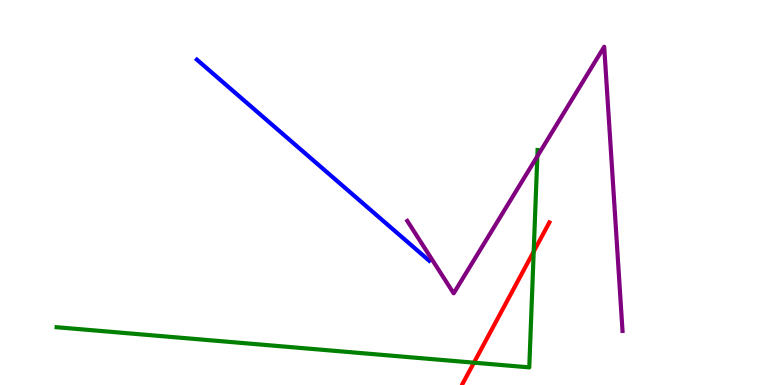[{'lines': ['blue', 'red'], 'intersections': []}, {'lines': ['green', 'red'], 'intersections': [{'x': 6.12, 'y': 0.58}, {'x': 6.89, 'y': 3.47}]}, {'lines': ['purple', 'red'], 'intersections': []}, {'lines': ['blue', 'green'], 'intersections': []}, {'lines': ['blue', 'purple'], 'intersections': []}, {'lines': ['green', 'purple'], 'intersections': [{'x': 6.93, 'y': 5.94}]}]